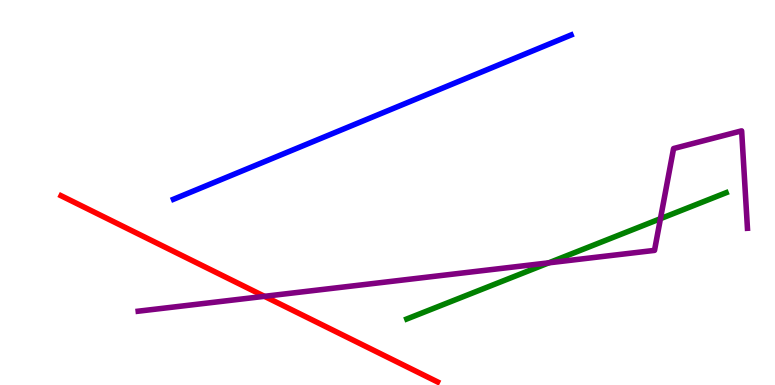[{'lines': ['blue', 'red'], 'intersections': []}, {'lines': ['green', 'red'], 'intersections': []}, {'lines': ['purple', 'red'], 'intersections': [{'x': 3.41, 'y': 2.3}]}, {'lines': ['blue', 'green'], 'intersections': []}, {'lines': ['blue', 'purple'], 'intersections': []}, {'lines': ['green', 'purple'], 'intersections': [{'x': 7.08, 'y': 3.17}, {'x': 8.52, 'y': 4.32}]}]